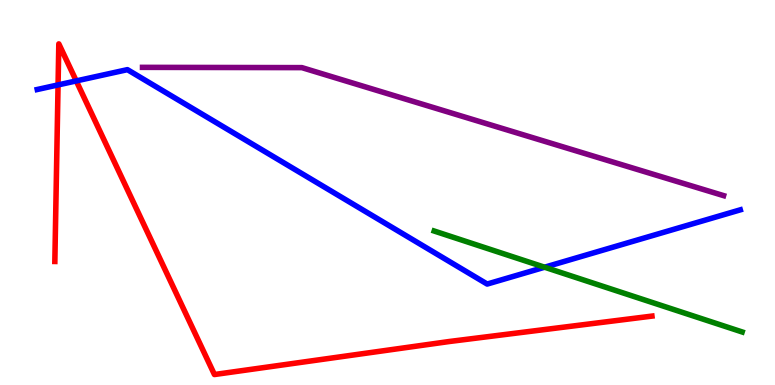[{'lines': ['blue', 'red'], 'intersections': [{'x': 0.749, 'y': 7.79}, {'x': 0.984, 'y': 7.9}]}, {'lines': ['green', 'red'], 'intersections': []}, {'lines': ['purple', 'red'], 'intersections': []}, {'lines': ['blue', 'green'], 'intersections': [{'x': 7.03, 'y': 3.06}]}, {'lines': ['blue', 'purple'], 'intersections': []}, {'lines': ['green', 'purple'], 'intersections': []}]